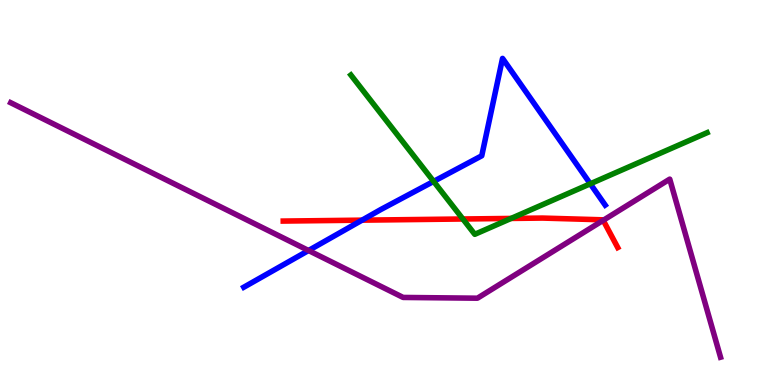[{'lines': ['blue', 'red'], 'intersections': [{'x': 4.67, 'y': 4.28}]}, {'lines': ['green', 'red'], 'intersections': [{'x': 5.97, 'y': 4.31}, {'x': 6.59, 'y': 4.33}]}, {'lines': ['purple', 'red'], 'intersections': [{'x': 7.78, 'y': 4.28}]}, {'lines': ['blue', 'green'], 'intersections': [{'x': 5.6, 'y': 5.29}, {'x': 7.62, 'y': 5.23}]}, {'lines': ['blue', 'purple'], 'intersections': [{'x': 3.98, 'y': 3.49}]}, {'lines': ['green', 'purple'], 'intersections': []}]